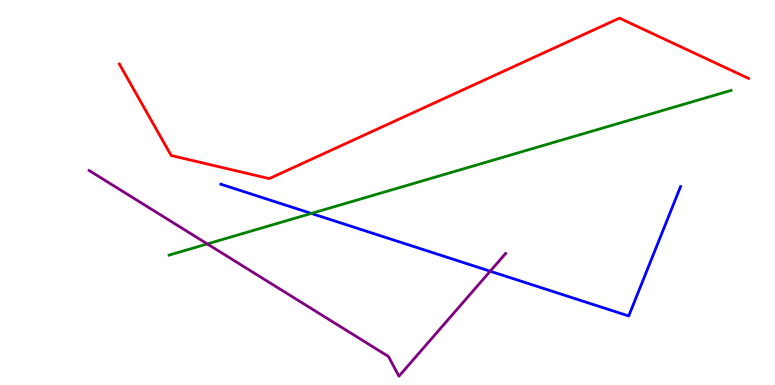[{'lines': ['blue', 'red'], 'intersections': []}, {'lines': ['green', 'red'], 'intersections': []}, {'lines': ['purple', 'red'], 'intersections': []}, {'lines': ['blue', 'green'], 'intersections': [{'x': 4.02, 'y': 4.46}]}, {'lines': ['blue', 'purple'], 'intersections': [{'x': 6.33, 'y': 2.96}]}, {'lines': ['green', 'purple'], 'intersections': [{'x': 2.67, 'y': 3.66}]}]